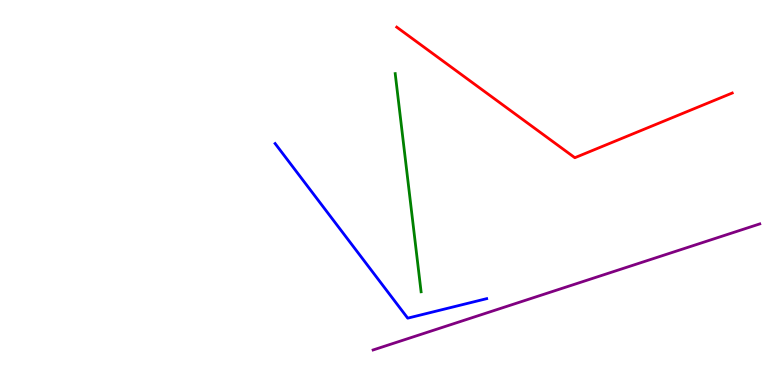[{'lines': ['blue', 'red'], 'intersections': []}, {'lines': ['green', 'red'], 'intersections': []}, {'lines': ['purple', 'red'], 'intersections': []}, {'lines': ['blue', 'green'], 'intersections': []}, {'lines': ['blue', 'purple'], 'intersections': []}, {'lines': ['green', 'purple'], 'intersections': []}]